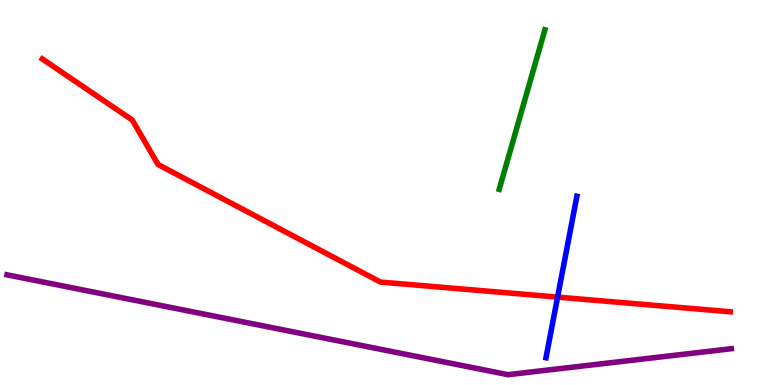[{'lines': ['blue', 'red'], 'intersections': [{'x': 7.19, 'y': 2.28}]}, {'lines': ['green', 'red'], 'intersections': []}, {'lines': ['purple', 'red'], 'intersections': []}, {'lines': ['blue', 'green'], 'intersections': []}, {'lines': ['blue', 'purple'], 'intersections': []}, {'lines': ['green', 'purple'], 'intersections': []}]